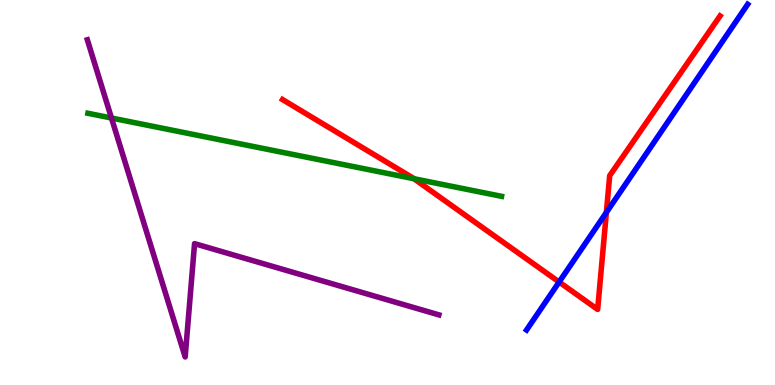[{'lines': ['blue', 'red'], 'intersections': [{'x': 7.21, 'y': 2.67}, {'x': 7.82, 'y': 4.48}]}, {'lines': ['green', 'red'], 'intersections': [{'x': 5.34, 'y': 5.36}]}, {'lines': ['purple', 'red'], 'intersections': []}, {'lines': ['blue', 'green'], 'intersections': []}, {'lines': ['blue', 'purple'], 'intersections': []}, {'lines': ['green', 'purple'], 'intersections': [{'x': 1.44, 'y': 6.93}]}]